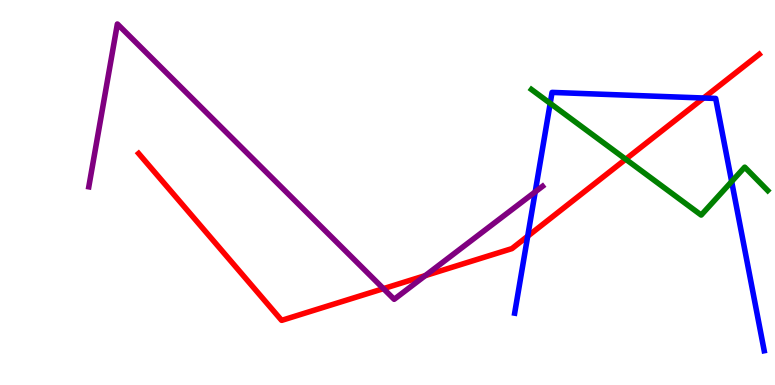[{'lines': ['blue', 'red'], 'intersections': [{'x': 6.81, 'y': 3.86}, {'x': 9.08, 'y': 7.45}]}, {'lines': ['green', 'red'], 'intersections': [{'x': 8.07, 'y': 5.86}]}, {'lines': ['purple', 'red'], 'intersections': [{'x': 4.95, 'y': 2.5}, {'x': 5.49, 'y': 2.84}]}, {'lines': ['blue', 'green'], 'intersections': [{'x': 7.1, 'y': 7.32}, {'x': 9.44, 'y': 5.28}]}, {'lines': ['blue', 'purple'], 'intersections': [{'x': 6.91, 'y': 5.02}]}, {'lines': ['green', 'purple'], 'intersections': []}]